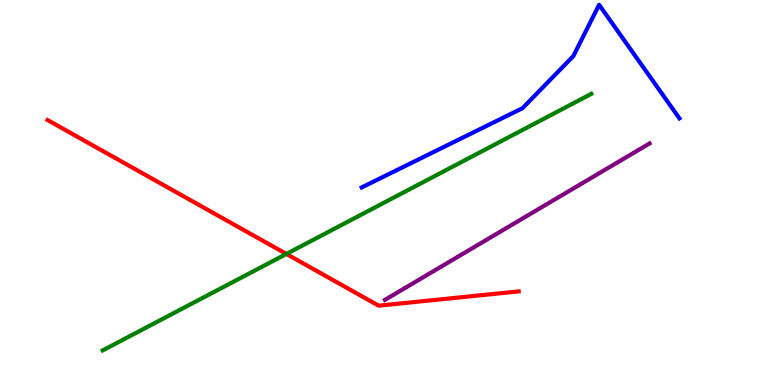[{'lines': ['blue', 'red'], 'intersections': []}, {'lines': ['green', 'red'], 'intersections': [{'x': 3.7, 'y': 3.4}]}, {'lines': ['purple', 'red'], 'intersections': []}, {'lines': ['blue', 'green'], 'intersections': []}, {'lines': ['blue', 'purple'], 'intersections': []}, {'lines': ['green', 'purple'], 'intersections': []}]